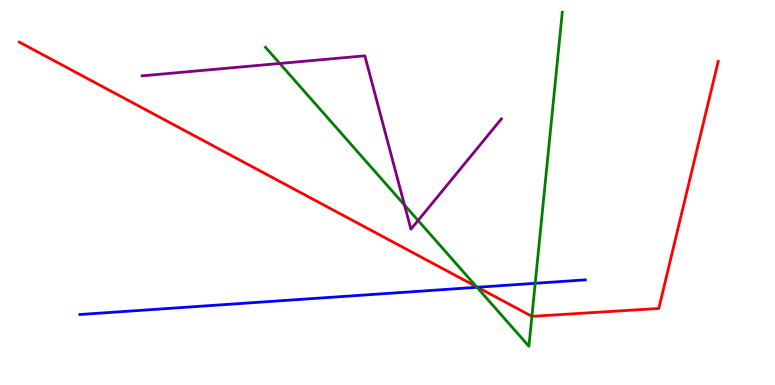[{'lines': ['blue', 'red'], 'intersections': [{'x': 6.16, 'y': 2.54}]}, {'lines': ['green', 'red'], 'intersections': [{'x': 6.15, 'y': 2.56}, {'x': 6.86, 'y': 1.78}]}, {'lines': ['purple', 'red'], 'intersections': []}, {'lines': ['blue', 'green'], 'intersections': [{'x': 6.15, 'y': 2.54}, {'x': 6.91, 'y': 2.64}]}, {'lines': ['blue', 'purple'], 'intersections': []}, {'lines': ['green', 'purple'], 'intersections': [{'x': 3.61, 'y': 8.35}, {'x': 5.22, 'y': 4.67}, {'x': 5.39, 'y': 4.27}]}]